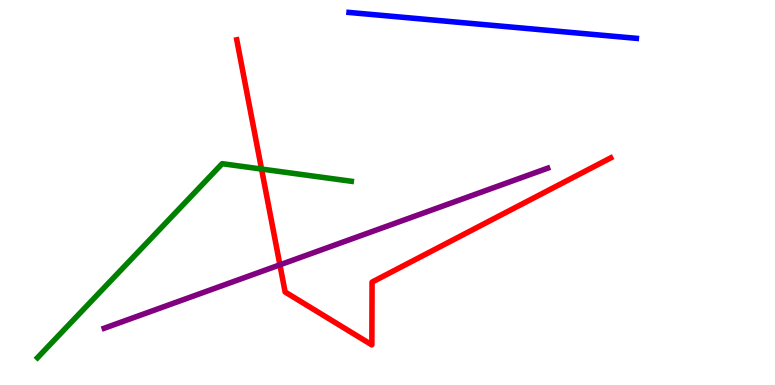[{'lines': ['blue', 'red'], 'intersections': []}, {'lines': ['green', 'red'], 'intersections': [{'x': 3.37, 'y': 5.61}]}, {'lines': ['purple', 'red'], 'intersections': [{'x': 3.61, 'y': 3.12}]}, {'lines': ['blue', 'green'], 'intersections': []}, {'lines': ['blue', 'purple'], 'intersections': []}, {'lines': ['green', 'purple'], 'intersections': []}]